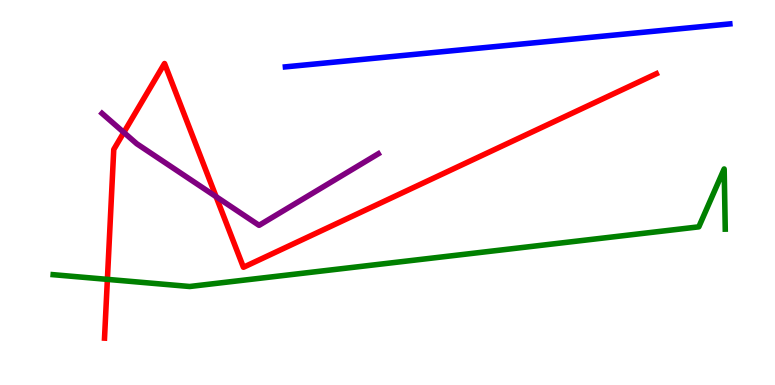[{'lines': ['blue', 'red'], 'intersections': []}, {'lines': ['green', 'red'], 'intersections': [{'x': 1.39, 'y': 2.74}]}, {'lines': ['purple', 'red'], 'intersections': [{'x': 1.6, 'y': 6.56}, {'x': 2.79, 'y': 4.89}]}, {'lines': ['blue', 'green'], 'intersections': []}, {'lines': ['blue', 'purple'], 'intersections': []}, {'lines': ['green', 'purple'], 'intersections': []}]